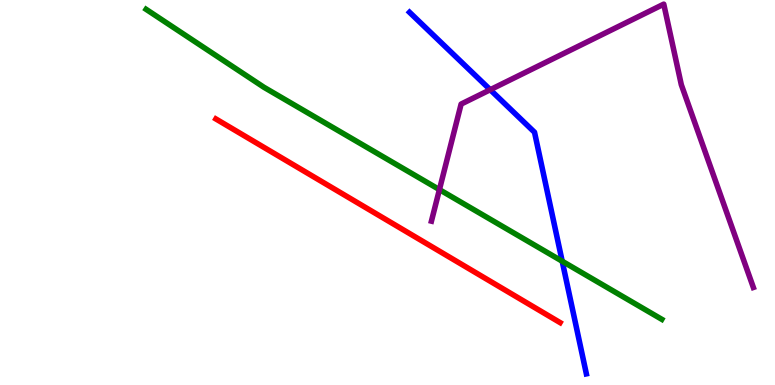[{'lines': ['blue', 'red'], 'intersections': []}, {'lines': ['green', 'red'], 'intersections': []}, {'lines': ['purple', 'red'], 'intersections': []}, {'lines': ['blue', 'green'], 'intersections': [{'x': 7.25, 'y': 3.21}]}, {'lines': ['blue', 'purple'], 'intersections': [{'x': 6.33, 'y': 7.67}]}, {'lines': ['green', 'purple'], 'intersections': [{'x': 5.67, 'y': 5.07}]}]